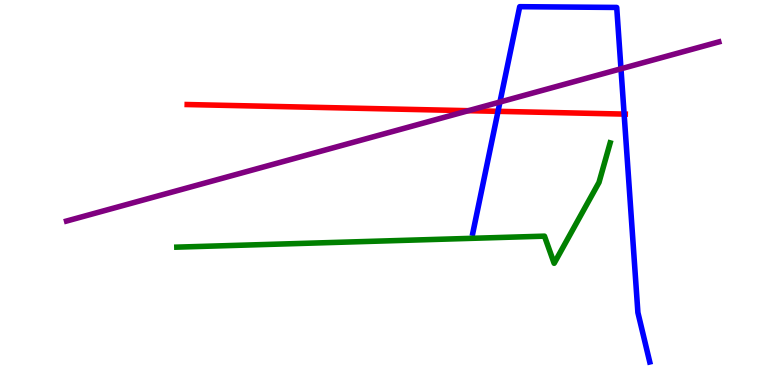[{'lines': ['blue', 'red'], 'intersections': [{'x': 6.43, 'y': 7.11}, {'x': 8.05, 'y': 7.04}]}, {'lines': ['green', 'red'], 'intersections': []}, {'lines': ['purple', 'red'], 'intersections': [{'x': 6.04, 'y': 7.13}]}, {'lines': ['blue', 'green'], 'intersections': []}, {'lines': ['blue', 'purple'], 'intersections': [{'x': 6.45, 'y': 7.35}, {'x': 8.01, 'y': 8.21}]}, {'lines': ['green', 'purple'], 'intersections': []}]